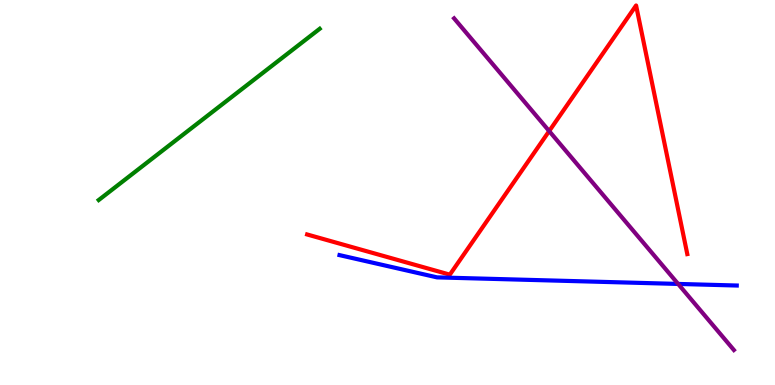[{'lines': ['blue', 'red'], 'intersections': []}, {'lines': ['green', 'red'], 'intersections': []}, {'lines': ['purple', 'red'], 'intersections': [{'x': 7.09, 'y': 6.6}]}, {'lines': ['blue', 'green'], 'intersections': []}, {'lines': ['blue', 'purple'], 'intersections': [{'x': 8.75, 'y': 2.63}]}, {'lines': ['green', 'purple'], 'intersections': []}]